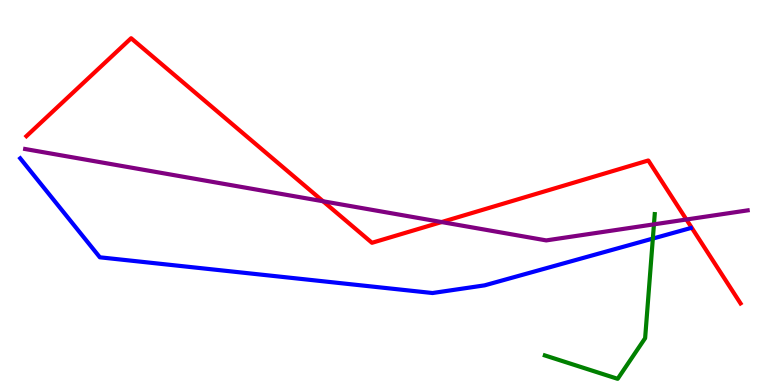[{'lines': ['blue', 'red'], 'intersections': []}, {'lines': ['green', 'red'], 'intersections': []}, {'lines': ['purple', 'red'], 'intersections': [{'x': 4.17, 'y': 4.77}, {'x': 5.7, 'y': 4.23}, {'x': 8.86, 'y': 4.3}]}, {'lines': ['blue', 'green'], 'intersections': [{'x': 8.42, 'y': 3.8}]}, {'lines': ['blue', 'purple'], 'intersections': []}, {'lines': ['green', 'purple'], 'intersections': [{'x': 8.44, 'y': 4.17}]}]